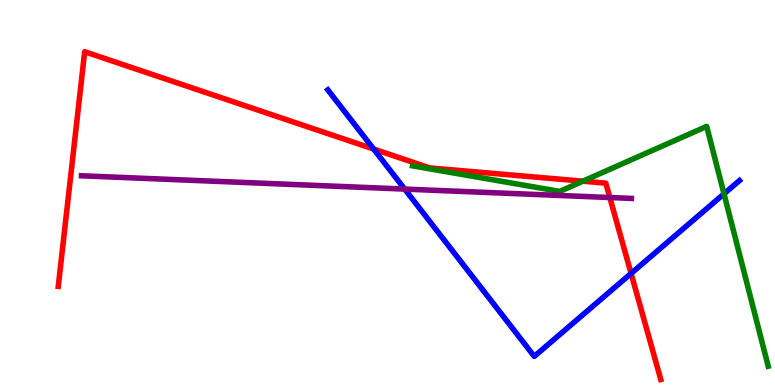[{'lines': ['blue', 'red'], 'intersections': [{'x': 4.82, 'y': 6.13}, {'x': 8.14, 'y': 2.9}]}, {'lines': ['green', 'red'], 'intersections': [{'x': 7.52, 'y': 5.29}]}, {'lines': ['purple', 'red'], 'intersections': [{'x': 7.87, 'y': 4.87}]}, {'lines': ['blue', 'green'], 'intersections': [{'x': 9.34, 'y': 4.97}]}, {'lines': ['blue', 'purple'], 'intersections': [{'x': 5.22, 'y': 5.09}]}, {'lines': ['green', 'purple'], 'intersections': []}]